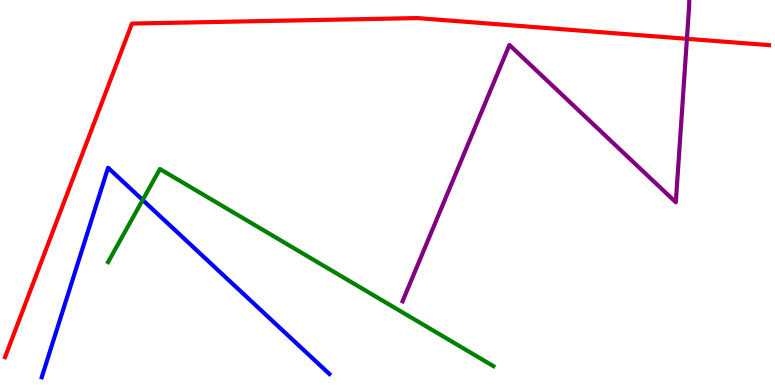[{'lines': ['blue', 'red'], 'intersections': []}, {'lines': ['green', 'red'], 'intersections': []}, {'lines': ['purple', 'red'], 'intersections': [{'x': 8.86, 'y': 8.99}]}, {'lines': ['blue', 'green'], 'intersections': [{'x': 1.84, 'y': 4.81}]}, {'lines': ['blue', 'purple'], 'intersections': []}, {'lines': ['green', 'purple'], 'intersections': []}]